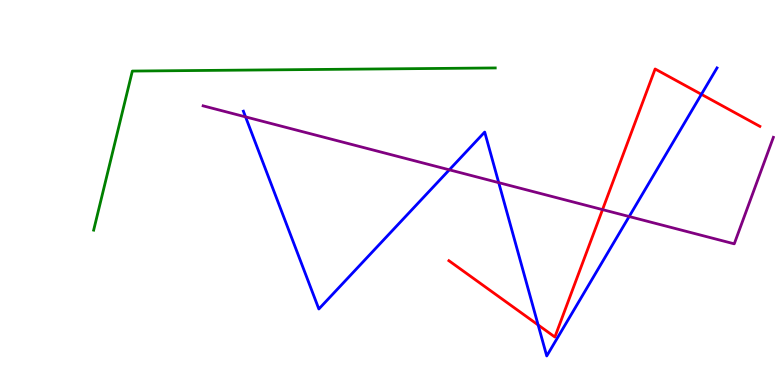[{'lines': ['blue', 'red'], 'intersections': [{'x': 6.94, 'y': 1.56}, {'x': 9.05, 'y': 7.55}]}, {'lines': ['green', 'red'], 'intersections': []}, {'lines': ['purple', 'red'], 'intersections': [{'x': 7.77, 'y': 4.56}]}, {'lines': ['blue', 'green'], 'intersections': []}, {'lines': ['blue', 'purple'], 'intersections': [{'x': 3.17, 'y': 6.96}, {'x': 5.8, 'y': 5.59}, {'x': 6.44, 'y': 5.26}, {'x': 8.12, 'y': 4.38}]}, {'lines': ['green', 'purple'], 'intersections': []}]